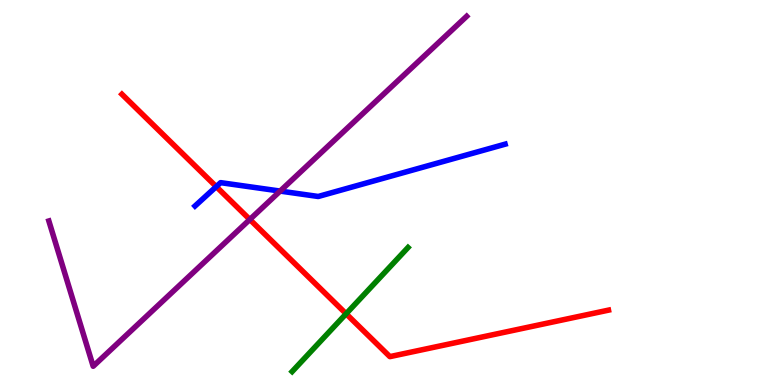[{'lines': ['blue', 'red'], 'intersections': [{'x': 2.79, 'y': 5.15}]}, {'lines': ['green', 'red'], 'intersections': [{'x': 4.47, 'y': 1.85}]}, {'lines': ['purple', 'red'], 'intersections': [{'x': 3.22, 'y': 4.3}]}, {'lines': ['blue', 'green'], 'intersections': []}, {'lines': ['blue', 'purple'], 'intersections': [{'x': 3.61, 'y': 5.04}]}, {'lines': ['green', 'purple'], 'intersections': []}]